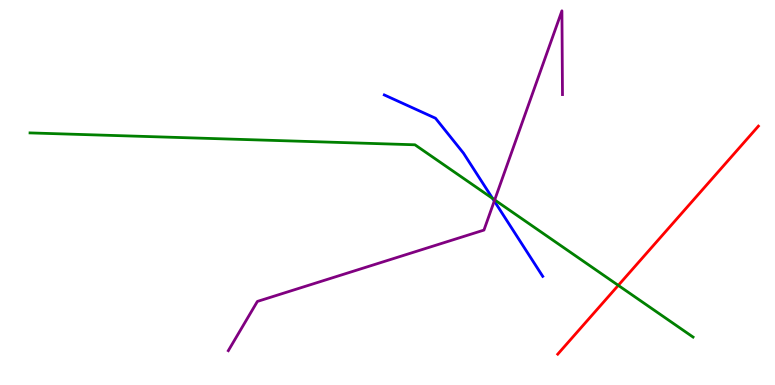[{'lines': ['blue', 'red'], 'intersections': []}, {'lines': ['green', 'red'], 'intersections': [{'x': 7.98, 'y': 2.59}]}, {'lines': ['purple', 'red'], 'intersections': []}, {'lines': ['blue', 'green'], 'intersections': [{'x': 6.36, 'y': 4.84}]}, {'lines': ['blue', 'purple'], 'intersections': [{'x': 6.38, 'y': 4.78}]}, {'lines': ['green', 'purple'], 'intersections': [{'x': 6.38, 'y': 4.81}]}]